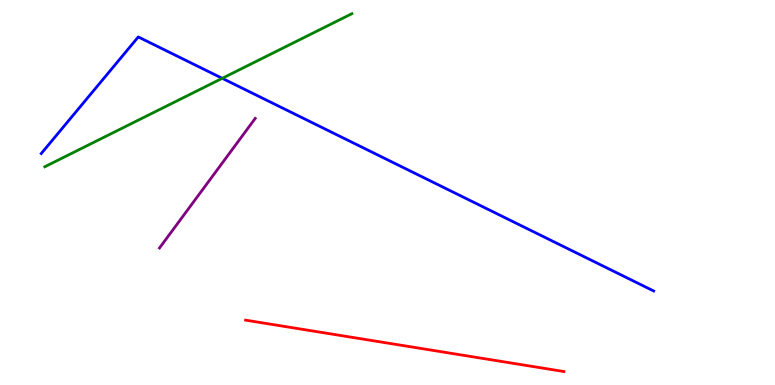[{'lines': ['blue', 'red'], 'intersections': []}, {'lines': ['green', 'red'], 'intersections': []}, {'lines': ['purple', 'red'], 'intersections': []}, {'lines': ['blue', 'green'], 'intersections': [{'x': 2.87, 'y': 7.97}]}, {'lines': ['blue', 'purple'], 'intersections': []}, {'lines': ['green', 'purple'], 'intersections': []}]